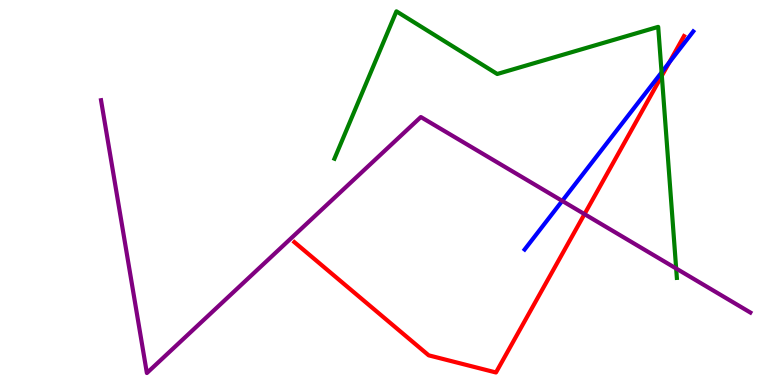[{'lines': ['blue', 'red'], 'intersections': [{'x': 8.64, 'y': 8.38}]}, {'lines': ['green', 'red'], 'intersections': [{'x': 8.54, 'y': 8.03}]}, {'lines': ['purple', 'red'], 'intersections': [{'x': 7.54, 'y': 4.44}]}, {'lines': ['blue', 'green'], 'intersections': [{'x': 8.54, 'y': 8.12}]}, {'lines': ['blue', 'purple'], 'intersections': [{'x': 7.25, 'y': 4.78}]}, {'lines': ['green', 'purple'], 'intersections': [{'x': 8.72, 'y': 3.03}]}]